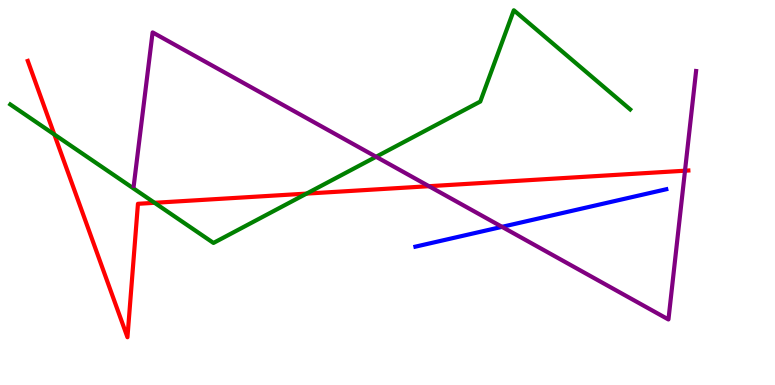[{'lines': ['blue', 'red'], 'intersections': []}, {'lines': ['green', 'red'], 'intersections': [{'x': 0.701, 'y': 6.51}, {'x': 1.99, 'y': 4.73}, {'x': 3.96, 'y': 4.97}]}, {'lines': ['purple', 'red'], 'intersections': [{'x': 5.54, 'y': 5.16}, {'x': 8.84, 'y': 5.57}]}, {'lines': ['blue', 'green'], 'intersections': []}, {'lines': ['blue', 'purple'], 'intersections': [{'x': 6.48, 'y': 4.11}]}, {'lines': ['green', 'purple'], 'intersections': [{'x': 4.85, 'y': 5.93}]}]